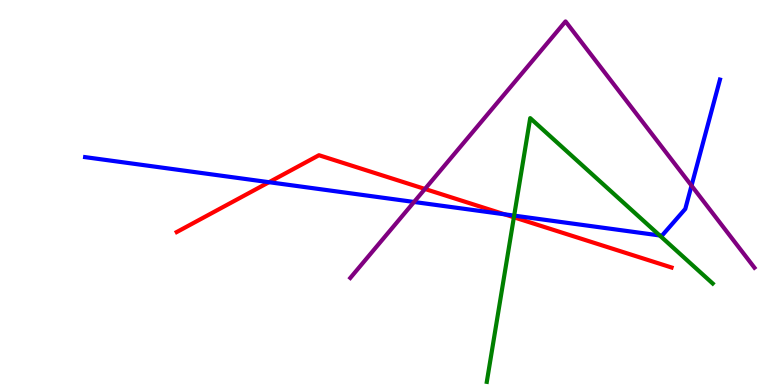[{'lines': ['blue', 'red'], 'intersections': [{'x': 3.47, 'y': 5.27}, {'x': 6.51, 'y': 4.43}]}, {'lines': ['green', 'red'], 'intersections': [{'x': 6.63, 'y': 4.36}]}, {'lines': ['purple', 'red'], 'intersections': [{'x': 5.48, 'y': 5.09}]}, {'lines': ['blue', 'green'], 'intersections': [{'x': 6.63, 'y': 4.4}, {'x': 8.51, 'y': 3.88}]}, {'lines': ['blue', 'purple'], 'intersections': [{'x': 5.34, 'y': 4.75}, {'x': 8.92, 'y': 5.18}]}, {'lines': ['green', 'purple'], 'intersections': []}]